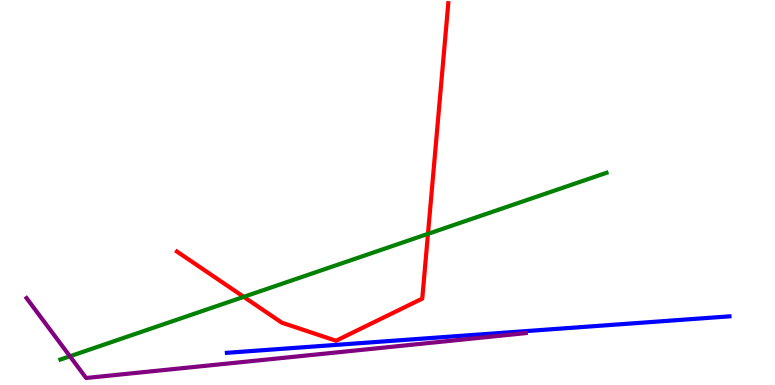[{'lines': ['blue', 'red'], 'intersections': []}, {'lines': ['green', 'red'], 'intersections': [{'x': 3.15, 'y': 2.29}, {'x': 5.52, 'y': 3.93}]}, {'lines': ['purple', 'red'], 'intersections': []}, {'lines': ['blue', 'green'], 'intersections': []}, {'lines': ['blue', 'purple'], 'intersections': []}, {'lines': ['green', 'purple'], 'intersections': [{'x': 0.902, 'y': 0.746}]}]